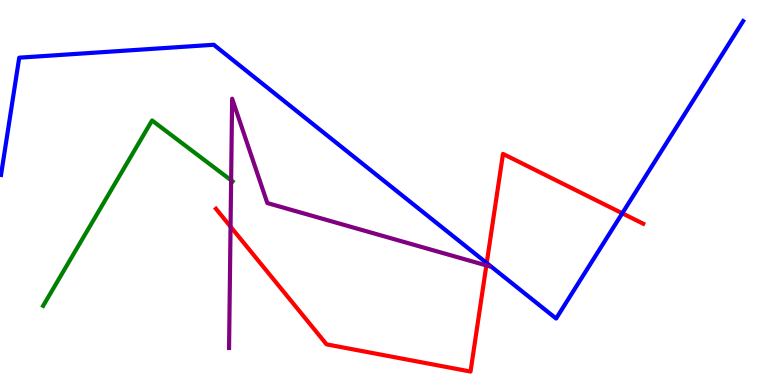[{'lines': ['blue', 'red'], 'intersections': [{'x': 6.28, 'y': 3.17}, {'x': 8.03, 'y': 4.46}]}, {'lines': ['green', 'red'], 'intersections': []}, {'lines': ['purple', 'red'], 'intersections': [{'x': 2.97, 'y': 4.11}, {'x': 6.28, 'y': 3.11}]}, {'lines': ['blue', 'green'], 'intersections': []}, {'lines': ['blue', 'purple'], 'intersections': []}, {'lines': ['green', 'purple'], 'intersections': [{'x': 2.98, 'y': 5.32}]}]